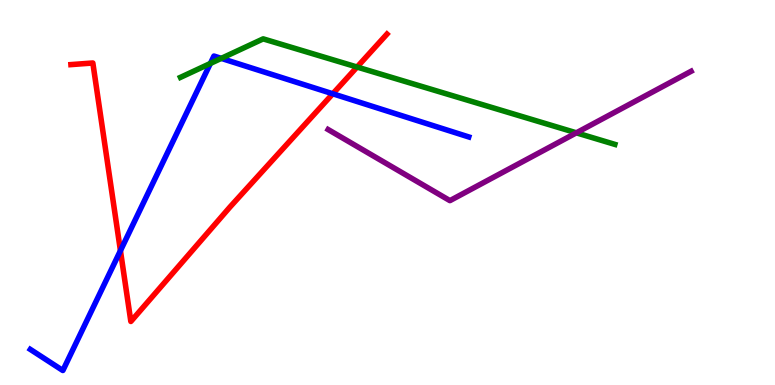[{'lines': ['blue', 'red'], 'intersections': [{'x': 1.55, 'y': 3.49}, {'x': 4.29, 'y': 7.56}]}, {'lines': ['green', 'red'], 'intersections': [{'x': 4.61, 'y': 8.26}]}, {'lines': ['purple', 'red'], 'intersections': []}, {'lines': ['blue', 'green'], 'intersections': [{'x': 2.71, 'y': 8.35}, {'x': 2.86, 'y': 8.48}]}, {'lines': ['blue', 'purple'], 'intersections': []}, {'lines': ['green', 'purple'], 'intersections': [{'x': 7.44, 'y': 6.55}]}]